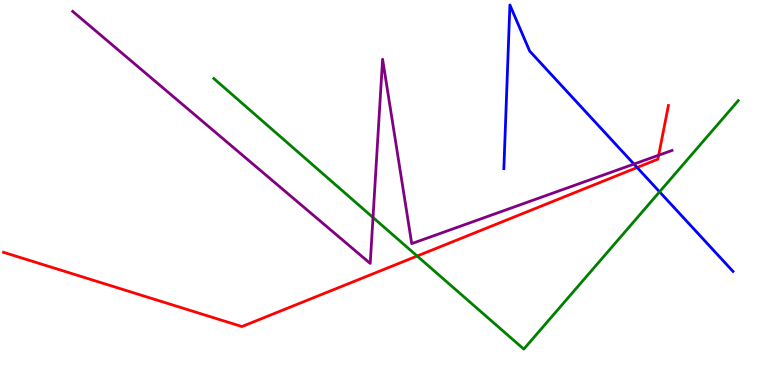[{'lines': ['blue', 'red'], 'intersections': [{'x': 8.22, 'y': 5.65}]}, {'lines': ['green', 'red'], 'intersections': [{'x': 5.38, 'y': 3.35}]}, {'lines': ['purple', 'red'], 'intersections': [{'x': 8.5, 'y': 5.97}]}, {'lines': ['blue', 'green'], 'intersections': [{'x': 8.51, 'y': 5.02}]}, {'lines': ['blue', 'purple'], 'intersections': [{'x': 8.18, 'y': 5.74}]}, {'lines': ['green', 'purple'], 'intersections': [{'x': 4.81, 'y': 4.35}]}]